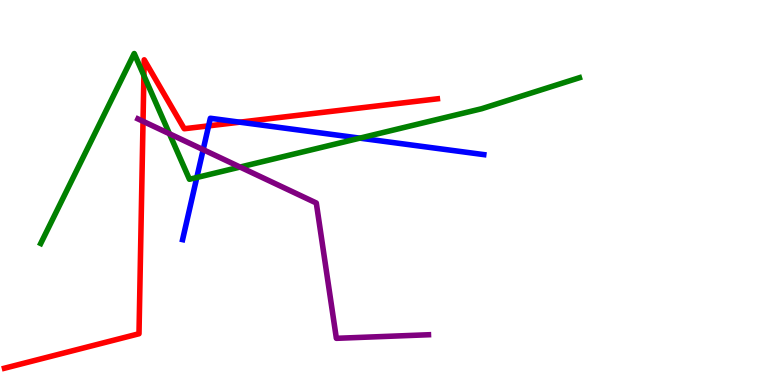[{'lines': ['blue', 'red'], 'intersections': [{'x': 2.69, 'y': 6.73}, {'x': 3.09, 'y': 6.83}]}, {'lines': ['green', 'red'], 'intersections': [{'x': 1.86, 'y': 8.04}]}, {'lines': ['purple', 'red'], 'intersections': [{'x': 1.85, 'y': 6.85}]}, {'lines': ['blue', 'green'], 'intersections': [{'x': 2.54, 'y': 5.39}, {'x': 4.64, 'y': 6.41}]}, {'lines': ['blue', 'purple'], 'intersections': [{'x': 2.62, 'y': 6.11}]}, {'lines': ['green', 'purple'], 'intersections': [{'x': 2.19, 'y': 6.53}, {'x': 3.1, 'y': 5.66}]}]